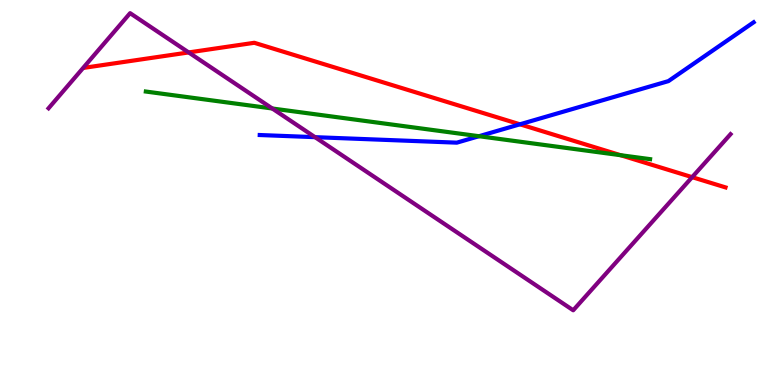[{'lines': ['blue', 'red'], 'intersections': [{'x': 6.71, 'y': 6.77}]}, {'lines': ['green', 'red'], 'intersections': [{'x': 8.01, 'y': 5.97}]}, {'lines': ['purple', 'red'], 'intersections': [{'x': 2.43, 'y': 8.64}, {'x': 8.93, 'y': 5.4}]}, {'lines': ['blue', 'green'], 'intersections': [{'x': 6.18, 'y': 6.46}]}, {'lines': ['blue', 'purple'], 'intersections': [{'x': 4.06, 'y': 6.44}]}, {'lines': ['green', 'purple'], 'intersections': [{'x': 3.51, 'y': 7.18}]}]